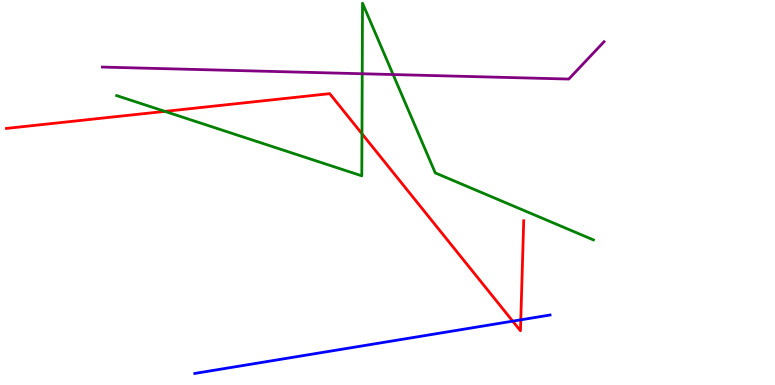[{'lines': ['blue', 'red'], 'intersections': [{'x': 6.62, 'y': 1.66}, {'x': 6.72, 'y': 1.69}]}, {'lines': ['green', 'red'], 'intersections': [{'x': 2.13, 'y': 7.11}, {'x': 4.67, 'y': 6.53}]}, {'lines': ['purple', 'red'], 'intersections': []}, {'lines': ['blue', 'green'], 'intersections': []}, {'lines': ['blue', 'purple'], 'intersections': []}, {'lines': ['green', 'purple'], 'intersections': [{'x': 4.67, 'y': 8.08}, {'x': 5.07, 'y': 8.06}]}]